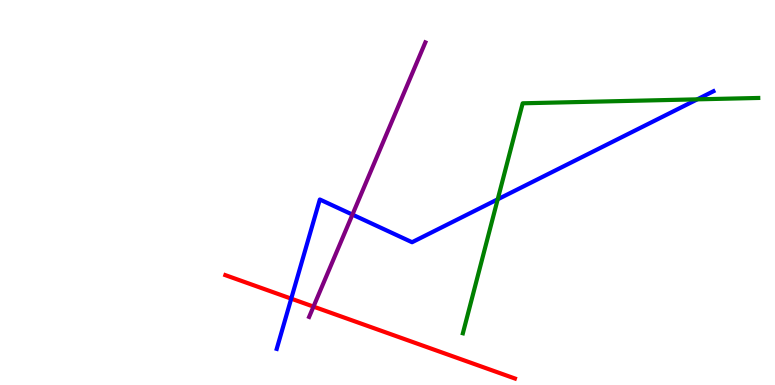[{'lines': ['blue', 'red'], 'intersections': [{'x': 3.76, 'y': 2.24}]}, {'lines': ['green', 'red'], 'intersections': []}, {'lines': ['purple', 'red'], 'intersections': [{'x': 4.05, 'y': 2.04}]}, {'lines': ['blue', 'green'], 'intersections': [{'x': 6.42, 'y': 4.82}, {'x': 9.0, 'y': 7.42}]}, {'lines': ['blue', 'purple'], 'intersections': [{'x': 4.55, 'y': 4.43}]}, {'lines': ['green', 'purple'], 'intersections': []}]